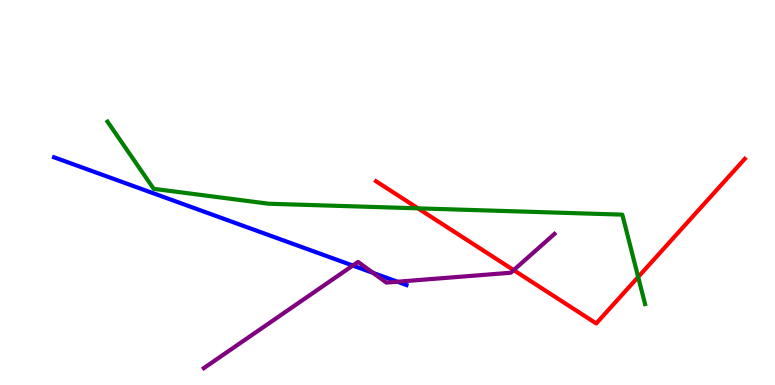[{'lines': ['blue', 'red'], 'intersections': []}, {'lines': ['green', 'red'], 'intersections': [{'x': 5.39, 'y': 4.59}, {'x': 8.23, 'y': 2.81}]}, {'lines': ['purple', 'red'], 'intersections': [{'x': 6.63, 'y': 2.98}]}, {'lines': ['blue', 'green'], 'intersections': []}, {'lines': ['blue', 'purple'], 'intersections': [{'x': 4.55, 'y': 3.1}, {'x': 4.81, 'y': 2.91}, {'x': 5.13, 'y': 2.68}]}, {'lines': ['green', 'purple'], 'intersections': []}]